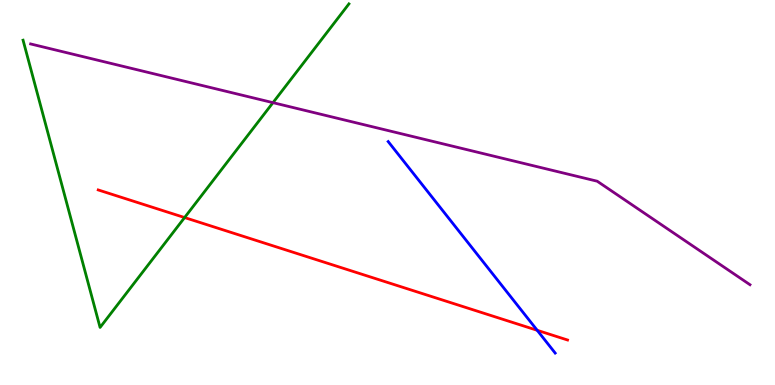[{'lines': ['blue', 'red'], 'intersections': [{'x': 6.93, 'y': 1.42}]}, {'lines': ['green', 'red'], 'intersections': [{'x': 2.38, 'y': 4.35}]}, {'lines': ['purple', 'red'], 'intersections': []}, {'lines': ['blue', 'green'], 'intersections': []}, {'lines': ['blue', 'purple'], 'intersections': []}, {'lines': ['green', 'purple'], 'intersections': [{'x': 3.52, 'y': 7.33}]}]